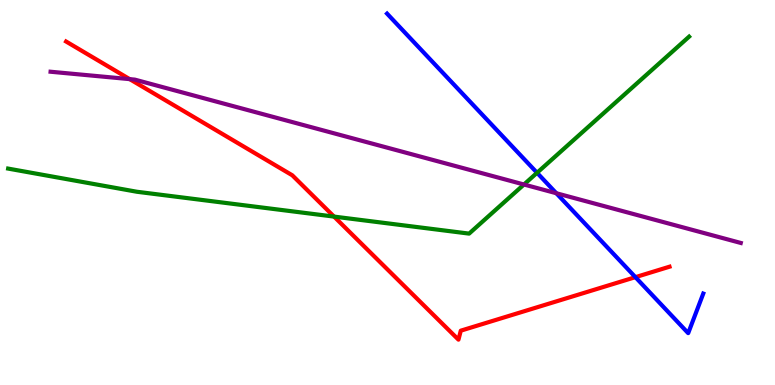[{'lines': ['blue', 'red'], 'intersections': [{'x': 8.2, 'y': 2.8}]}, {'lines': ['green', 'red'], 'intersections': [{'x': 4.31, 'y': 4.37}]}, {'lines': ['purple', 'red'], 'intersections': [{'x': 1.67, 'y': 7.94}]}, {'lines': ['blue', 'green'], 'intersections': [{'x': 6.93, 'y': 5.51}]}, {'lines': ['blue', 'purple'], 'intersections': [{'x': 7.18, 'y': 4.98}]}, {'lines': ['green', 'purple'], 'intersections': [{'x': 6.76, 'y': 5.21}]}]